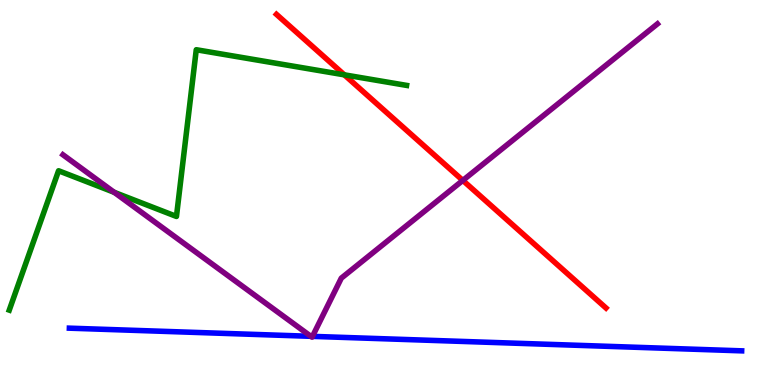[{'lines': ['blue', 'red'], 'intersections': []}, {'lines': ['green', 'red'], 'intersections': [{'x': 4.44, 'y': 8.06}]}, {'lines': ['purple', 'red'], 'intersections': [{'x': 5.97, 'y': 5.31}]}, {'lines': ['blue', 'green'], 'intersections': []}, {'lines': ['blue', 'purple'], 'intersections': [{'x': 4.01, 'y': 1.26}, {'x': 4.03, 'y': 1.26}]}, {'lines': ['green', 'purple'], 'intersections': [{'x': 1.47, 'y': 5.0}]}]